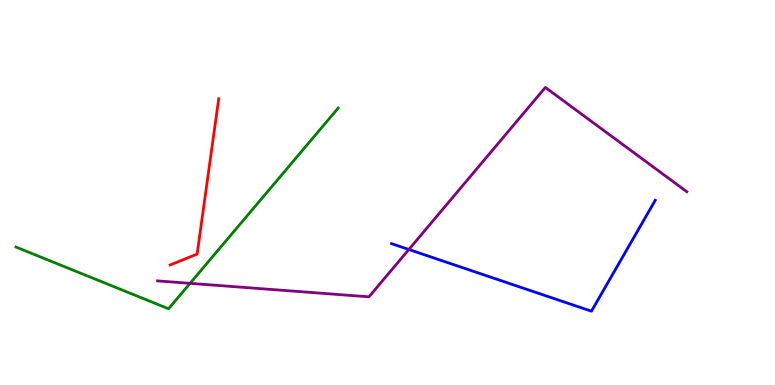[{'lines': ['blue', 'red'], 'intersections': []}, {'lines': ['green', 'red'], 'intersections': []}, {'lines': ['purple', 'red'], 'intersections': []}, {'lines': ['blue', 'green'], 'intersections': []}, {'lines': ['blue', 'purple'], 'intersections': [{'x': 5.28, 'y': 3.52}]}, {'lines': ['green', 'purple'], 'intersections': [{'x': 2.45, 'y': 2.64}]}]